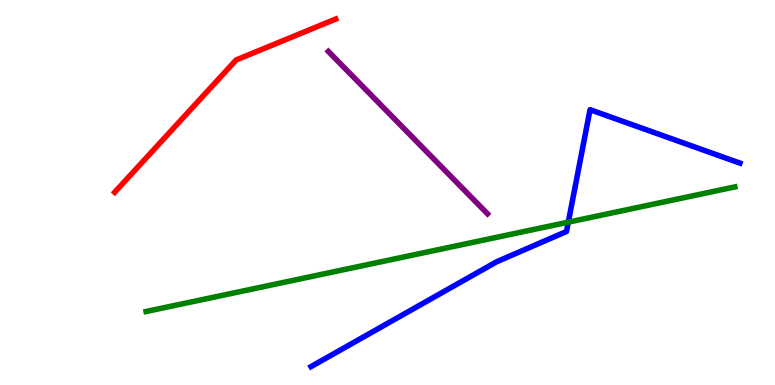[{'lines': ['blue', 'red'], 'intersections': []}, {'lines': ['green', 'red'], 'intersections': []}, {'lines': ['purple', 'red'], 'intersections': []}, {'lines': ['blue', 'green'], 'intersections': [{'x': 7.33, 'y': 4.23}]}, {'lines': ['blue', 'purple'], 'intersections': []}, {'lines': ['green', 'purple'], 'intersections': []}]